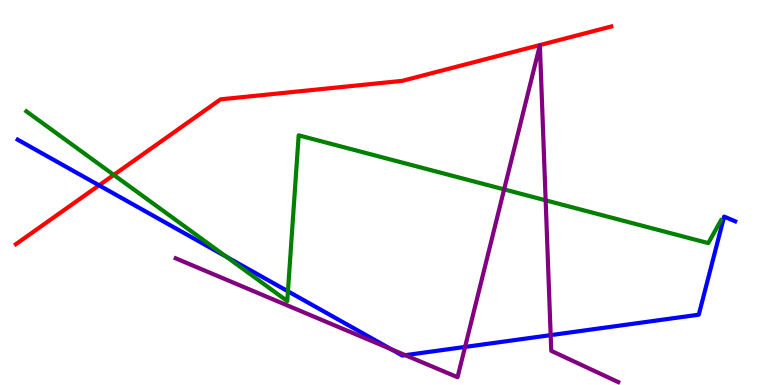[{'lines': ['blue', 'red'], 'intersections': [{'x': 1.28, 'y': 5.19}]}, {'lines': ['green', 'red'], 'intersections': [{'x': 1.47, 'y': 5.46}]}, {'lines': ['purple', 'red'], 'intersections': []}, {'lines': ['blue', 'green'], 'intersections': [{'x': 2.92, 'y': 3.33}, {'x': 3.72, 'y': 2.43}]}, {'lines': ['blue', 'purple'], 'intersections': [{'x': 5.05, 'y': 0.931}, {'x': 5.23, 'y': 0.775}, {'x': 6.0, 'y': 0.989}, {'x': 7.11, 'y': 1.3}]}, {'lines': ['green', 'purple'], 'intersections': [{'x': 6.5, 'y': 5.08}, {'x': 7.04, 'y': 4.8}]}]